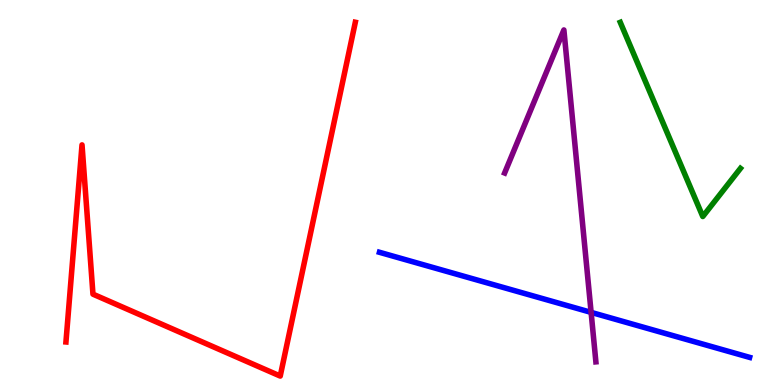[{'lines': ['blue', 'red'], 'intersections': []}, {'lines': ['green', 'red'], 'intersections': []}, {'lines': ['purple', 'red'], 'intersections': []}, {'lines': ['blue', 'green'], 'intersections': []}, {'lines': ['blue', 'purple'], 'intersections': [{'x': 7.63, 'y': 1.89}]}, {'lines': ['green', 'purple'], 'intersections': []}]